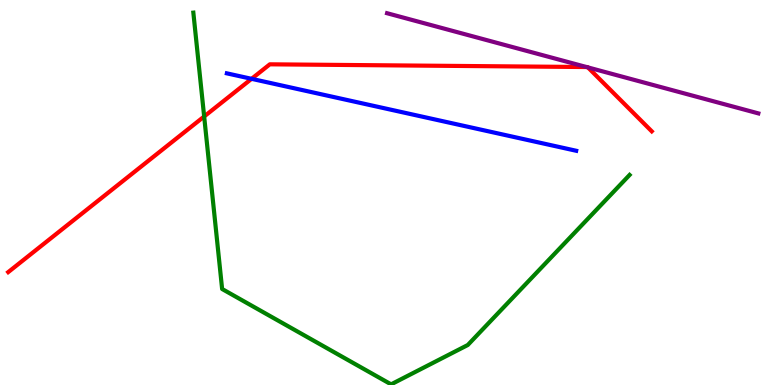[{'lines': ['blue', 'red'], 'intersections': [{'x': 3.25, 'y': 7.95}]}, {'lines': ['green', 'red'], 'intersections': [{'x': 2.63, 'y': 6.97}]}, {'lines': ['purple', 'red'], 'intersections': [{'x': 7.57, 'y': 8.26}, {'x': 7.59, 'y': 8.25}]}, {'lines': ['blue', 'green'], 'intersections': []}, {'lines': ['blue', 'purple'], 'intersections': []}, {'lines': ['green', 'purple'], 'intersections': []}]